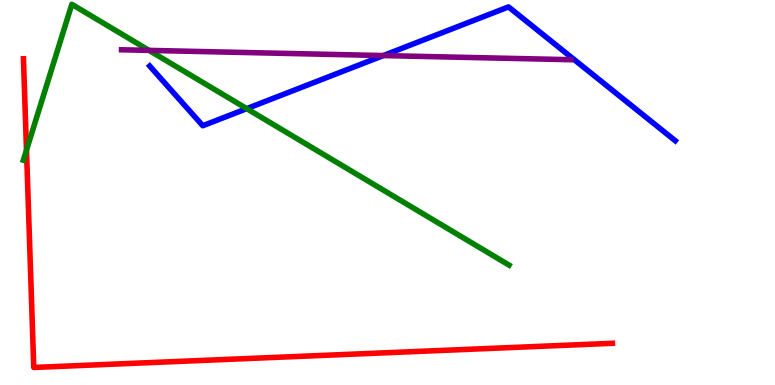[{'lines': ['blue', 'red'], 'intersections': []}, {'lines': ['green', 'red'], 'intersections': [{'x': 0.342, 'y': 6.1}]}, {'lines': ['purple', 'red'], 'intersections': []}, {'lines': ['blue', 'green'], 'intersections': [{'x': 3.18, 'y': 7.18}]}, {'lines': ['blue', 'purple'], 'intersections': [{'x': 4.95, 'y': 8.56}]}, {'lines': ['green', 'purple'], 'intersections': [{'x': 1.92, 'y': 8.69}]}]